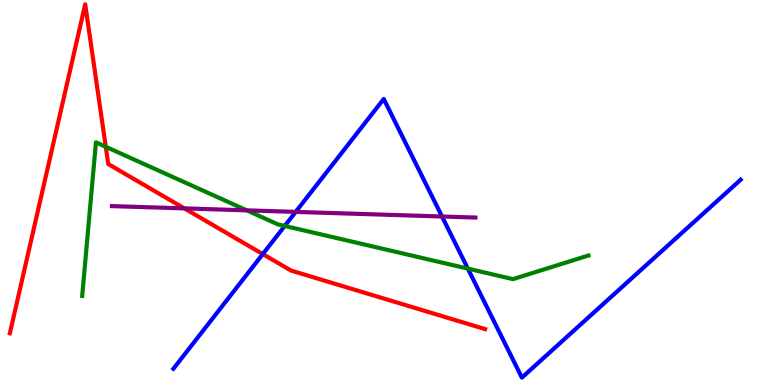[{'lines': ['blue', 'red'], 'intersections': [{'x': 3.39, 'y': 3.4}]}, {'lines': ['green', 'red'], 'intersections': [{'x': 1.36, 'y': 6.19}]}, {'lines': ['purple', 'red'], 'intersections': [{'x': 2.38, 'y': 4.59}]}, {'lines': ['blue', 'green'], 'intersections': [{'x': 3.67, 'y': 4.13}, {'x': 6.04, 'y': 3.02}]}, {'lines': ['blue', 'purple'], 'intersections': [{'x': 3.82, 'y': 4.5}, {'x': 5.7, 'y': 4.38}]}, {'lines': ['green', 'purple'], 'intersections': [{'x': 3.18, 'y': 4.54}]}]